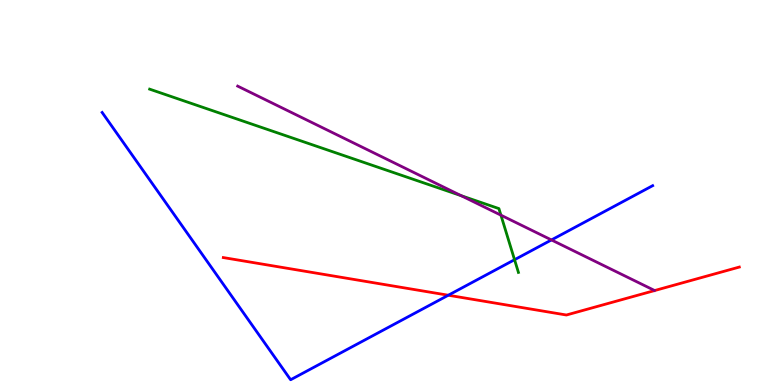[{'lines': ['blue', 'red'], 'intersections': [{'x': 5.78, 'y': 2.33}]}, {'lines': ['green', 'red'], 'intersections': []}, {'lines': ['purple', 'red'], 'intersections': []}, {'lines': ['blue', 'green'], 'intersections': [{'x': 6.64, 'y': 3.25}]}, {'lines': ['blue', 'purple'], 'intersections': [{'x': 7.12, 'y': 3.77}]}, {'lines': ['green', 'purple'], 'intersections': [{'x': 5.95, 'y': 4.92}, {'x': 6.46, 'y': 4.41}]}]